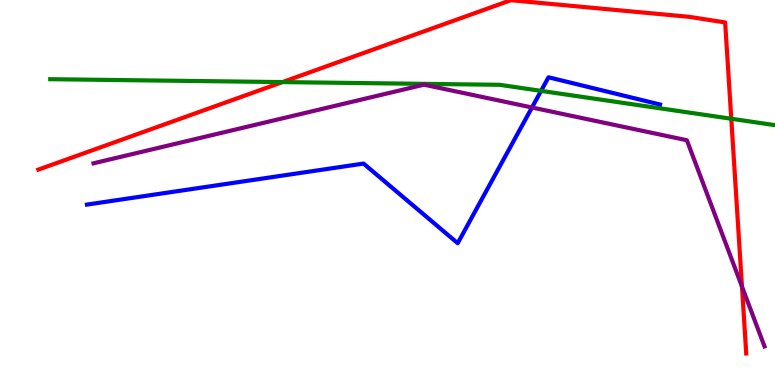[{'lines': ['blue', 'red'], 'intersections': []}, {'lines': ['green', 'red'], 'intersections': [{'x': 3.64, 'y': 7.87}, {'x': 9.44, 'y': 6.92}]}, {'lines': ['purple', 'red'], 'intersections': [{'x': 9.57, 'y': 2.56}]}, {'lines': ['blue', 'green'], 'intersections': [{'x': 6.98, 'y': 7.64}]}, {'lines': ['blue', 'purple'], 'intersections': [{'x': 6.86, 'y': 7.21}]}, {'lines': ['green', 'purple'], 'intersections': []}]